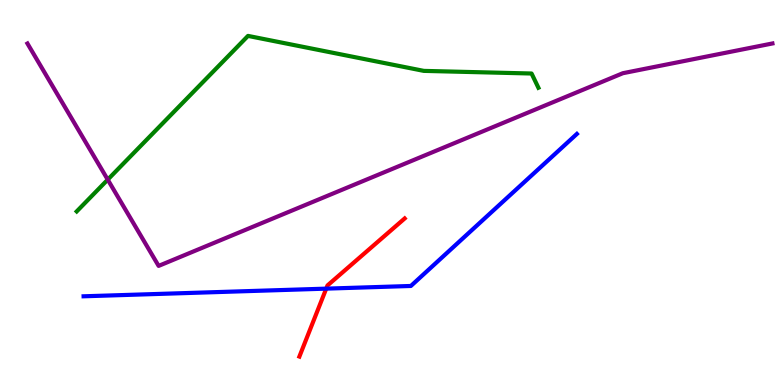[{'lines': ['blue', 'red'], 'intersections': [{'x': 4.21, 'y': 2.5}]}, {'lines': ['green', 'red'], 'intersections': []}, {'lines': ['purple', 'red'], 'intersections': []}, {'lines': ['blue', 'green'], 'intersections': []}, {'lines': ['blue', 'purple'], 'intersections': []}, {'lines': ['green', 'purple'], 'intersections': [{'x': 1.39, 'y': 5.33}]}]